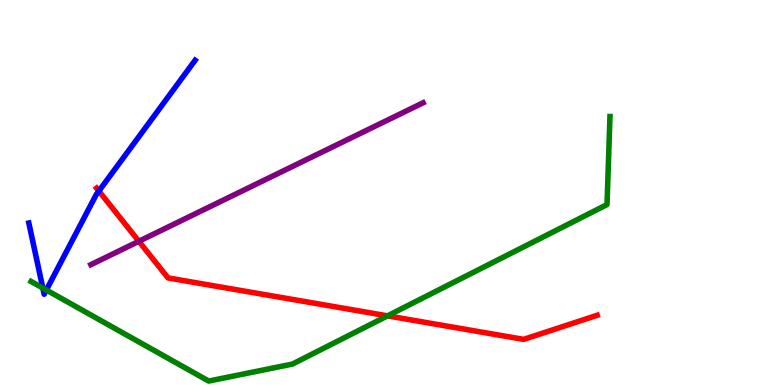[{'lines': ['blue', 'red'], 'intersections': [{'x': 1.28, 'y': 5.04}]}, {'lines': ['green', 'red'], 'intersections': [{'x': 5.0, 'y': 1.8}]}, {'lines': ['purple', 'red'], 'intersections': [{'x': 1.79, 'y': 3.73}]}, {'lines': ['blue', 'green'], 'intersections': [{'x': 0.553, 'y': 2.52}, {'x': 0.598, 'y': 2.47}]}, {'lines': ['blue', 'purple'], 'intersections': []}, {'lines': ['green', 'purple'], 'intersections': []}]